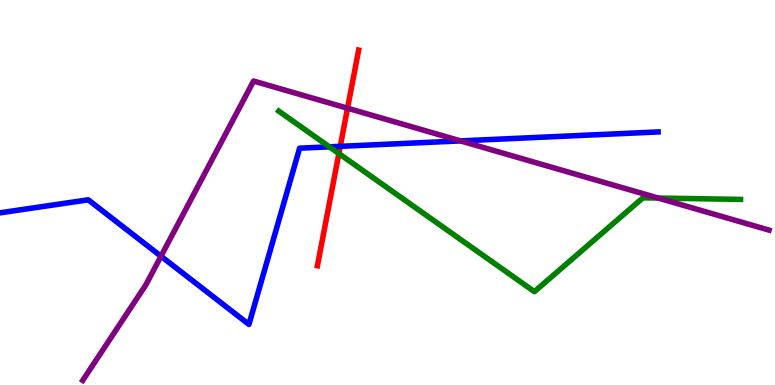[{'lines': ['blue', 'red'], 'intersections': [{'x': 4.39, 'y': 6.2}]}, {'lines': ['green', 'red'], 'intersections': [{'x': 4.37, 'y': 6.01}]}, {'lines': ['purple', 'red'], 'intersections': [{'x': 4.48, 'y': 7.19}]}, {'lines': ['blue', 'green'], 'intersections': [{'x': 4.25, 'y': 6.19}]}, {'lines': ['blue', 'purple'], 'intersections': [{'x': 2.08, 'y': 3.34}, {'x': 5.94, 'y': 6.34}]}, {'lines': ['green', 'purple'], 'intersections': [{'x': 8.49, 'y': 4.86}]}]